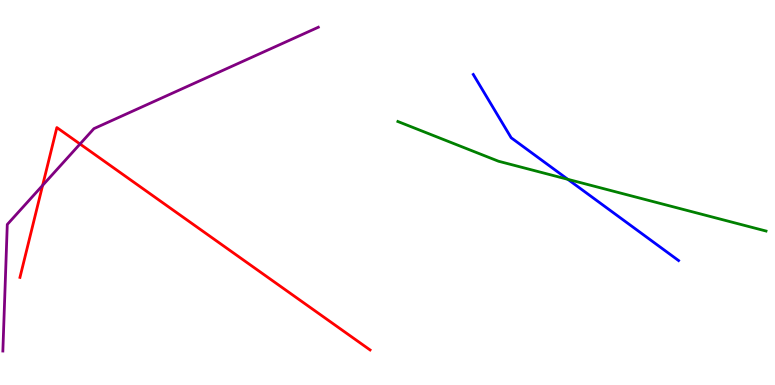[{'lines': ['blue', 'red'], 'intersections': []}, {'lines': ['green', 'red'], 'intersections': []}, {'lines': ['purple', 'red'], 'intersections': [{'x': 0.55, 'y': 5.19}, {'x': 1.03, 'y': 6.26}]}, {'lines': ['blue', 'green'], 'intersections': [{'x': 7.33, 'y': 5.34}]}, {'lines': ['blue', 'purple'], 'intersections': []}, {'lines': ['green', 'purple'], 'intersections': []}]